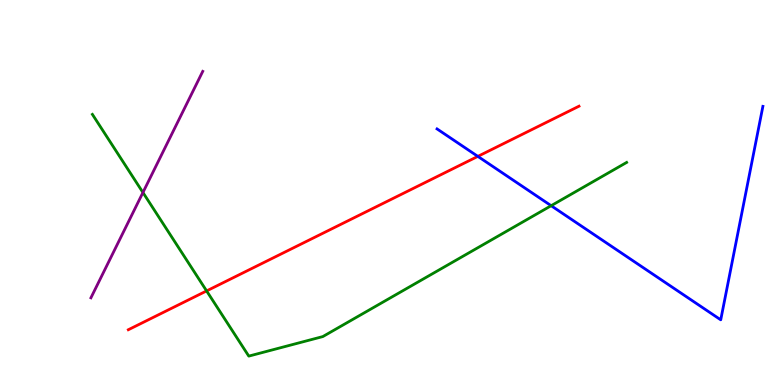[{'lines': ['blue', 'red'], 'intersections': [{'x': 6.17, 'y': 5.94}]}, {'lines': ['green', 'red'], 'intersections': [{'x': 2.67, 'y': 2.44}]}, {'lines': ['purple', 'red'], 'intersections': []}, {'lines': ['blue', 'green'], 'intersections': [{'x': 7.11, 'y': 4.66}]}, {'lines': ['blue', 'purple'], 'intersections': []}, {'lines': ['green', 'purple'], 'intersections': [{'x': 1.84, 'y': 5.0}]}]